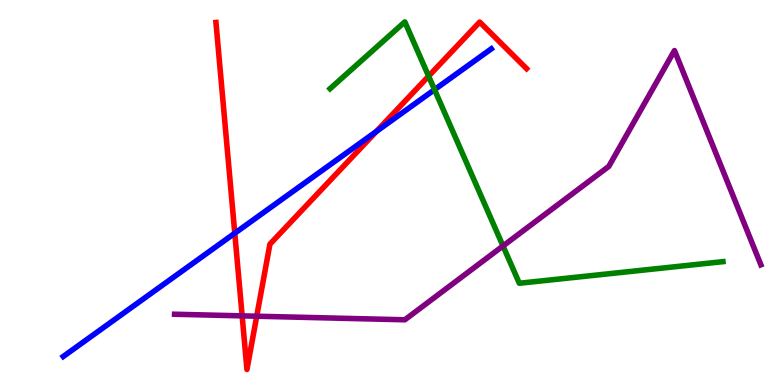[{'lines': ['blue', 'red'], 'intersections': [{'x': 3.03, 'y': 3.94}, {'x': 4.86, 'y': 6.59}]}, {'lines': ['green', 'red'], 'intersections': [{'x': 5.53, 'y': 8.02}]}, {'lines': ['purple', 'red'], 'intersections': [{'x': 3.12, 'y': 1.8}, {'x': 3.31, 'y': 1.79}]}, {'lines': ['blue', 'green'], 'intersections': [{'x': 5.61, 'y': 7.67}]}, {'lines': ['blue', 'purple'], 'intersections': []}, {'lines': ['green', 'purple'], 'intersections': [{'x': 6.49, 'y': 3.61}]}]